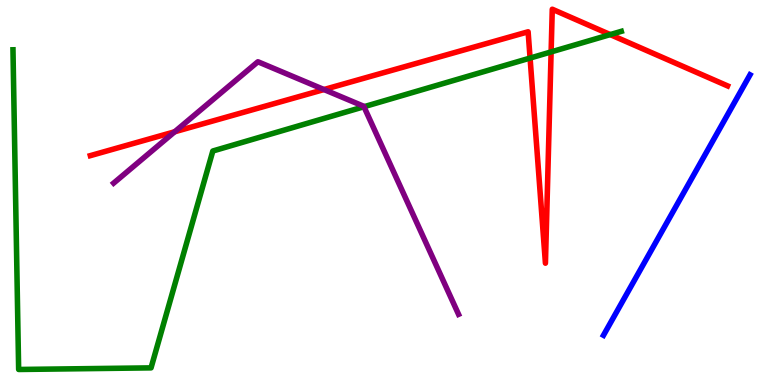[{'lines': ['blue', 'red'], 'intersections': []}, {'lines': ['green', 'red'], 'intersections': [{'x': 6.84, 'y': 8.49}, {'x': 7.11, 'y': 8.65}, {'x': 7.87, 'y': 9.1}]}, {'lines': ['purple', 'red'], 'intersections': [{'x': 2.25, 'y': 6.58}, {'x': 4.18, 'y': 7.67}]}, {'lines': ['blue', 'green'], 'intersections': []}, {'lines': ['blue', 'purple'], 'intersections': []}, {'lines': ['green', 'purple'], 'intersections': [{'x': 4.7, 'y': 7.23}]}]